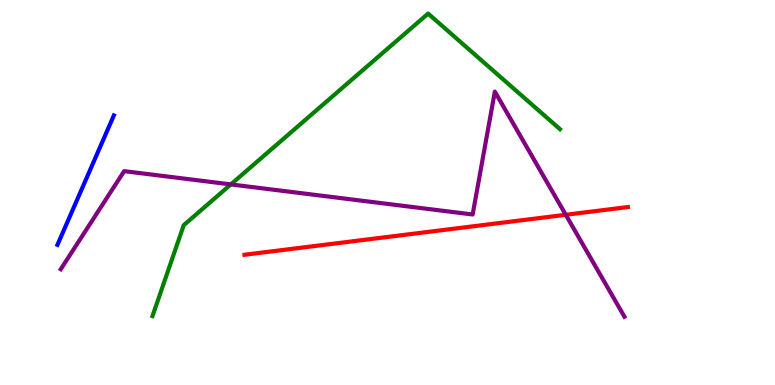[{'lines': ['blue', 'red'], 'intersections': []}, {'lines': ['green', 'red'], 'intersections': []}, {'lines': ['purple', 'red'], 'intersections': [{'x': 7.3, 'y': 4.42}]}, {'lines': ['blue', 'green'], 'intersections': []}, {'lines': ['blue', 'purple'], 'intersections': []}, {'lines': ['green', 'purple'], 'intersections': [{'x': 2.98, 'y': 5.21}]}]